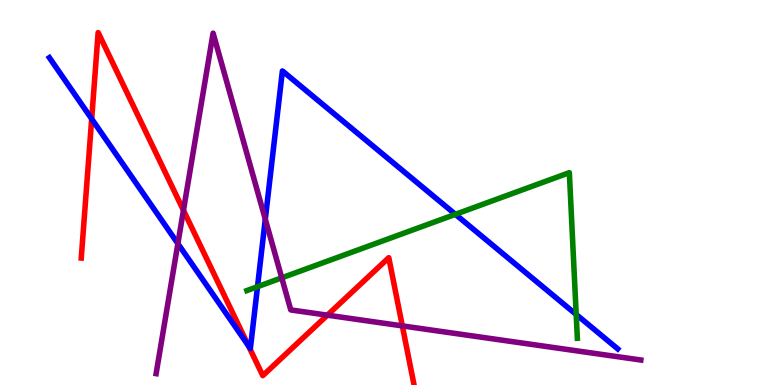[{'lines': ['blue', 'red'], 'intersections': [{'x': 1.18, 'y': 6.91}, {'x': 3.21, 'y': 1.02}]}, {'lines': ['green', 'red'], 'intersections': []}, {'lines': ['purple', 'red'], 'intersections': [{'x': 2.37, 'y': 4.54}, {'x': 4.22, 'y': 1.81}, {'x': 5.19, 'y': 1.54}]}, {'lines': ['blue', 'green'], 'intersections': [{'x': 3.32, 'y': 2.55}, {'x': 5.88, 'y': 4.43}, {'x': 7.43, 'y': 1.83}]}, {'lines': ['blue', 'purple'], 'intersections': [{'x': 2.3, 'y': 3.67}, {'x': 3.42, 'y': 4.31}]}, {'lines': ['green', 'purple'], 'intersections': [{'x': 3.64, 'y': 2.78}]}]